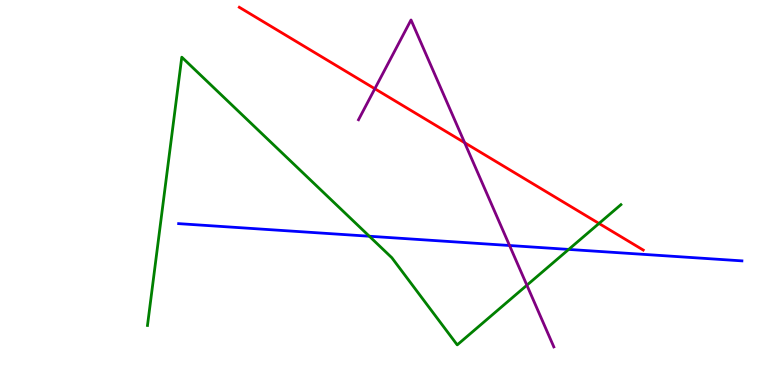[{'lines': ['blue', 'red'], 'intersections': []}, {'lines': ['green', 'red'], 'intersections': [{'x': 7.73, 'y': 4.2}]}, {'lines': ['purple', 'red'], 'intersections': [{'x': 4.84, 'y': 7.7}, {'x': 6.0, 'y': 6.29}]}, {'lines': ['blue', 'green'], 'intersections': [{'x': 4.77, 'y': 3.86}, {'x': 7.34, 'y': 3.52}]}, {'lines': ['blue', 'purple'], 'intersections': [{'x': 6.57, 'y': 3.62}]}, {'lines': ['green', 'purple'], 'intersections': [{'x': 6.8, 'y': 2.59}]}]